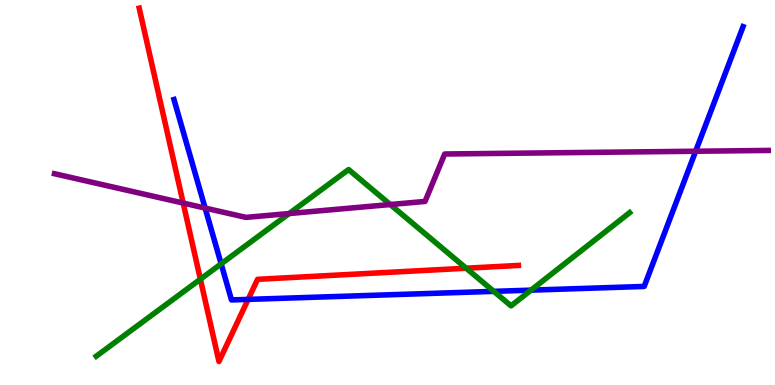[{'lines': ['blue', 'red'], 'intersections': [{'x': 3.2, 'y': 2.22}]}, {'lines': ['green', 'red'], 'intersections': [{'x': 2.59, 'y': 2.75}, {'x': 6.02, 'y': 3.03}]}, {'lines': ['purple', 'red'], 'intersections': [{'x': 2.36, 'y': 4.73}]}, {'lines': ['blue', 'green'], 'intersections': [{'x': 2.85, 'y': 3.15}, {'x': 6.37, 'y': 2.43}, {'x': 6.85, 'y': 2.46}]}, {'lines': ['blue', 'purple'], 'intersections': [{'x': 2.65, 'y': 4.6}, {'x': 8.98, 'y': 6.07}]}, {'lines': ['green', 'purple'], 'intersections': [{'x': 3.73, 'y': 4.45}, {'x': 5.04, 'y': 4.69}]}]